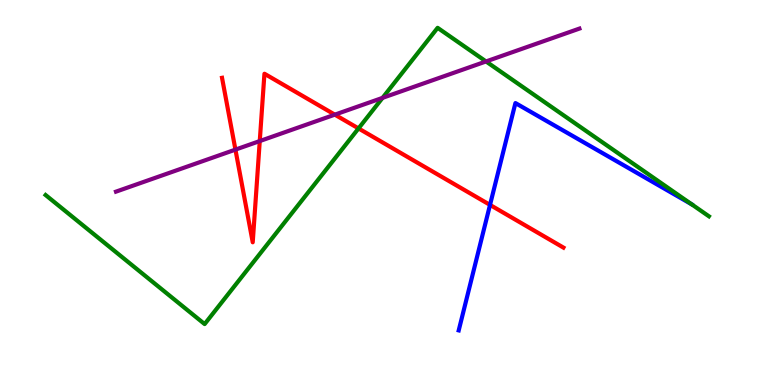[{'lines': ['blue', 'red'], 'intersections': [{'x': 6.32, 'y': 4.68}]}, {'lines': ['green', 'red'], 'intersections': [{'x': 4.63, 'y': 6.66}]}, {'lines': ['purple', 'red'], 'intersections': [{'x': 3.04, 'y': 6.11}, {'x': 3.35, 'y': 6.34}, {'x': 4.32, 'y': 7.02}]}, {'lines': ['blue', 'green'], 'intersections': []}, {'lines': ['blue', 'purple'], 'intersections': []}, {'lines': ['green', 'purple'], 'intersections': [{'x': 4.94, 'y': 7.46}, {'x': 6.27, 'y': 8.4}]}]